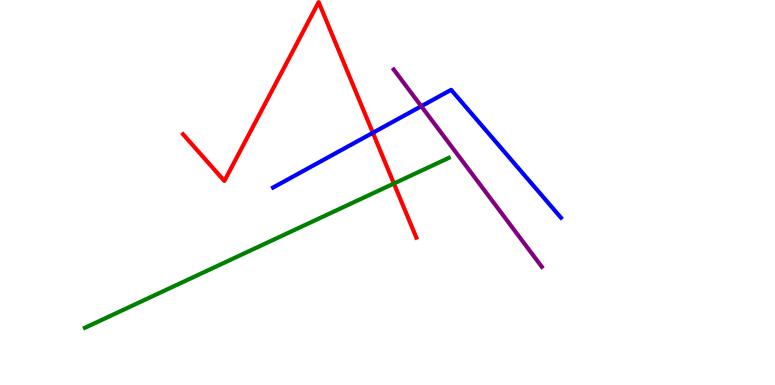[{'lines': ['blue', 'red'], 'intersections': [{'x': 4.81, 'y': 6.55}]}, {'lines': ['green', 'red'], 'intersections': [{'x': 5.08, 'y': 5.23}]}, {'lines': ['purple', 'red'], 'intersections': []}, {'lines': ['blue', 'green'], 'intersections': []}, {'lines': ['blue', 'purple'], 'intersections': [{'x': 5.44, 'y': 7.24}]}, {'lines': ['green', 'purple'], 'intersections': []}]